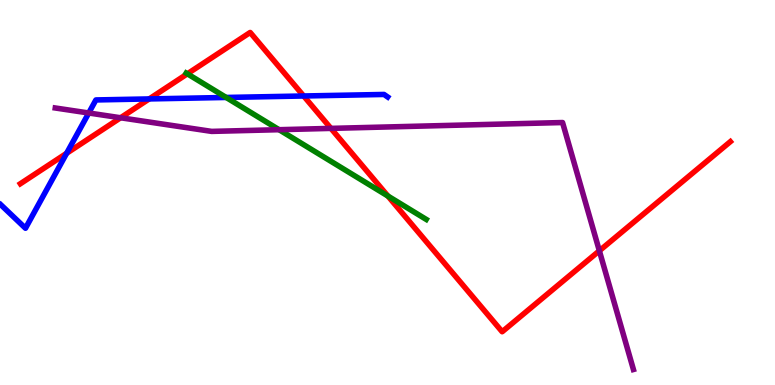[{'lines': ['blue', 'red'], 'intersections': [{'x': 0.86, 'y': 6.02}, {'x': 1.93, 'y': 7.43}, {'x': 3.92, 'y': 7.51}]}, {'lines': ['green', 'red'], 'intersections': [{'x': 2.42, 'y': 8.08}, {'x': 5.01, 'y': 4.91}]}, {'lines': ['purple', 'red'], 'intersections': [{'x': 1.56, 'y': 6.94}, {'x': 4.27, 'y': 6.67}, {'x': 7.73, 'y': 3.49}]}, {'lines': ['blue', 'green'], 'intersections': [{'x': 2.92, 'y': 7.47}]}, {'lines': ['blue', 'purple'], 'intersections': [{'x': 1.15, 'y': 7.07}]}, {'lines': ['green', 'purple'], 'intersections': [{'x': 3.6, 'y': 6.63}]}]